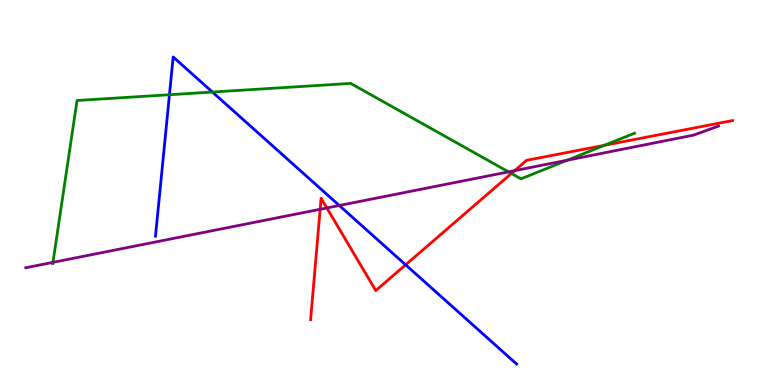[{'lines': ['blue', 'red'], 'intersections': [{'x': 5.23, 'y': 3.12}]}, {'lines': ['green', 'red'], 'intersections': [{'x': 6.6, 'y': 5.49}, {'x': 7.8, 'y': 6.23}]}, {'lines': ['purple', 'red'], 'intersections': [{'x': 4.13, 'y': 4.56}, {'x': 4.22, 'y': 4.6}, {'x': 6.64, 'y': 5.57}]}, {'lines': ['blue', 'green'], 'intersections': [{'x': 2.19, 'y': 7.54}, {'x': 2.74, 'y': 7.61}]}, {'lines': ['blue', 'purple'], 'intersections': [{'x': 4.38, 'y': 4.66}]}, {'lines': ['green', 'purple'], 'intersections': [{'x': 0.683, 'y': 3.19}, {'x': 6.56, 'y': 5.54}, {'x': 7.32, 'y': 5.84}]}]